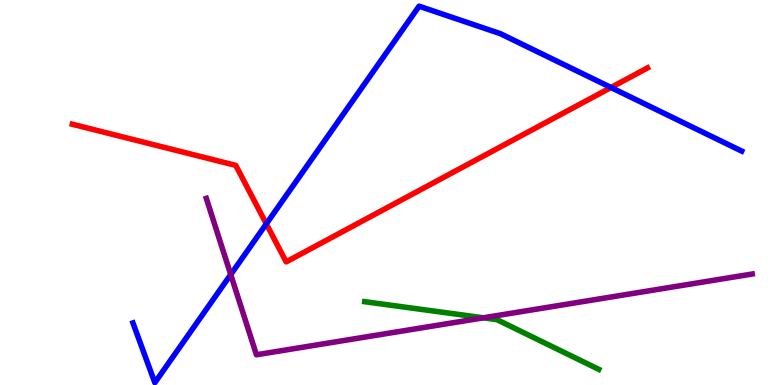[{'lines': ['blue', 'red'], 'intersections': [{'x': 3.44, 'y': 4.19}, {'x': 7.88, 'y': 7.73}]}, {'lines': ['green', 'red'], 'intersections': []}, {'lines': ['purple', 'red'], 'intersections': []}, {'lines': ['blue', 'green'], 'intersections': []}, {'lines': ['blue', 'purple'], 'intersections': [{'x': 2.98, 'y': 2.87}]}, {'lines': ['green', 'purple'], 'intersections': [{'x': 6.24, 'y': 1.75}]}]